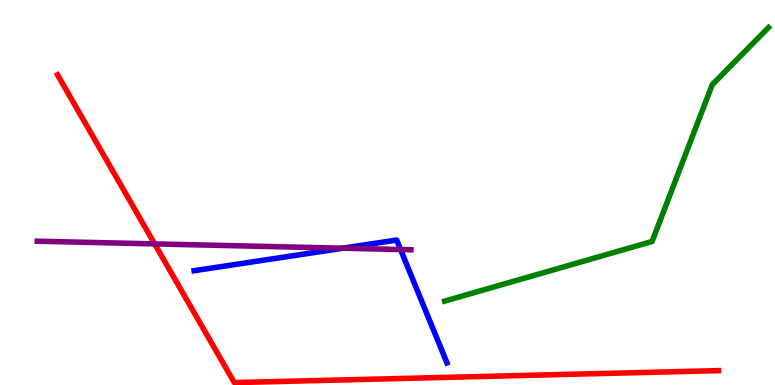[{'lines': ['blue', 'red'], 'intersections': []}, {'lines': ['green', 'red'], 'intersections': []}, {'lines': ['purple', 'red'], 'intersections': [{'x': 2.0, 'y': 3.66}]}, {'lines': ['blue', 'green'], 'intersections': []}, {'lines': ['blue', 'purple'], 'intersections': [{'x': 4.42, 'y': 3.55}, {'x': 5.17, 'y': 3.52}]}, {'lines': ['green', 'purple'], 'intersections': []}]